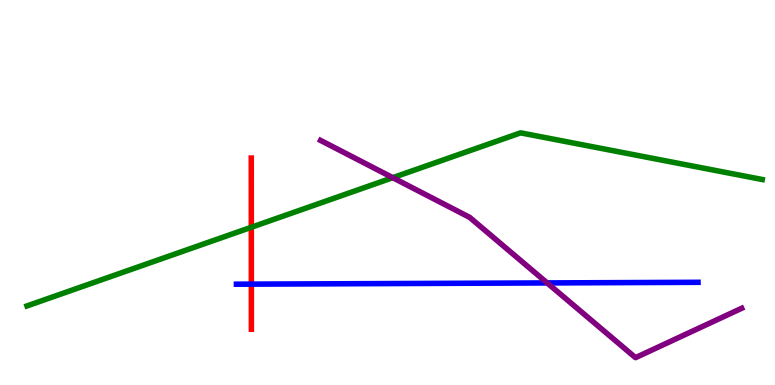[{'lines': ['blue', 'red'], 'intersections': [{'x': 3.24, 'y': 2.62}]}, {'lines': ['green', 'red'], 'intersections': [{'x': 3.24, 'y': 4.1}]}, {'lines': ['purple', 'red'], 'intersections': []}, {'lines': ['blue', 'green'], 'intersections': []}, {'lines': ['blue', 'purple'], 'intersections': [{'x': 7.06, 'y': 2.65}]}, {'lines': ['green', 'purple'], 'intersections': [{'x': 5.07, 'y': 5.39}]}]